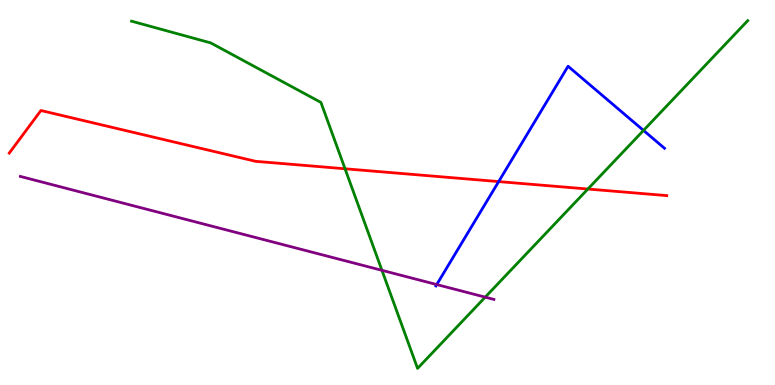[{'lines': ['blue', 'red'], 'intersections': [{'x': 6.43, 'y': 5.28}]}, {'lines': ['green', 'red'], 'intersections': [{'x': 4.45, 'y': 5.62}, {'x': 7.59, 'y': 5.09}]}, {'lines': ['purple', 'red'], 'intersections': []}, {'lines': ['blue', 'green'], 'intersections': [{'x': 8.3, 'y': 6.61}]}, {'lines': ['blue', 'purple'], 'intersections': [{'x': 5.64, 'y': 2.61}]}, {'lines': ['green', 'purple'], 'intersections': [{'x': 4.93, 'y': 2.98}, {'x': 6.26, 'y': 2.28}]}]